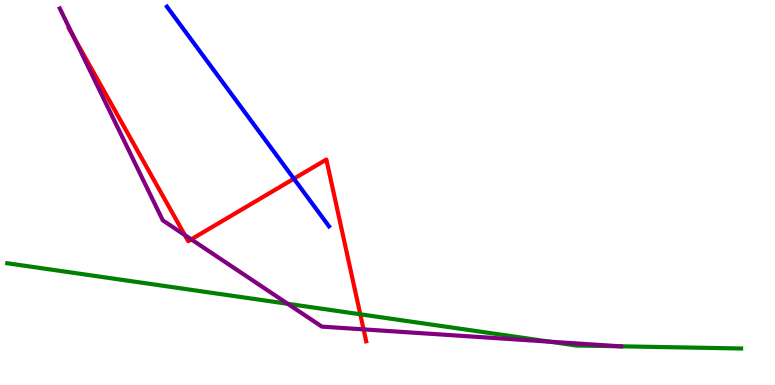[{'lines': ['blue', 'red'], 'intersections': [{'x': 3.79, 'y': 5.36}]}, {'lines': ['green', 'red'], 'intersections': [{'x': 4.65, 'y': 1.84}]}, {'lines': ['purple', 'red'], 'intersections': [{'x': 0.948, 'y': 9.05}, {'x': 2.38, 'y': 3.89}, {'x': 2.47, 'y': 3.78}, {'x': 4.69, 'y': 1.44}]}, {'lines': ['blue', 'green'], 'intersections': []}, {'lines': ['blue', 'purple'], 'intersections': []}, {'lines': ['green', 'purple'], 'intersections': [{'x': 3.71, 'y': 2.11}, {'x': 7.09, 'y': 1.13}, {'x': 8.0, 'y': 1.01}]}]